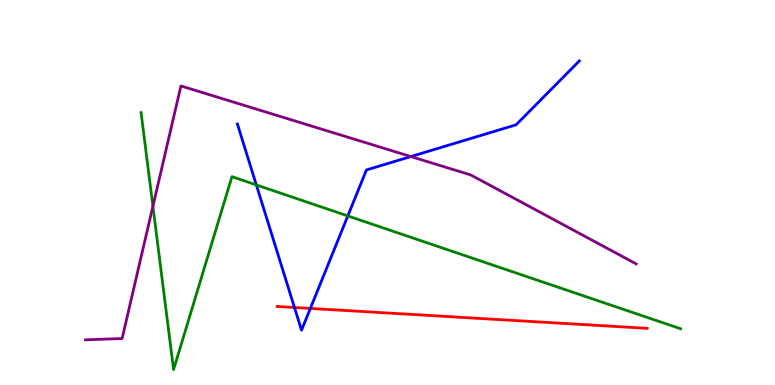[{'lines': ['blue', 'red'], 'intersections': [{'x': 3.8, 'y': 2.01}, {'x': 4.0, 'y': 1.99}]}, {'lines': ['green', 'red'], 'intersections': []}, {'lines': ['purple', 'red'], 'intersections': []}, {'lines': ['blue', 'green'], 'intersections': [{'x': 3.31, 'y': 5.2}, {'x': 4.49, 'y': 4.39}]}, {'lines': ['blue', 'purple'], 'intersections': [{'x': 5.3, 'y': 5.93}]}, {'lines': ['green', 'purple'], 'intersections': [{'x': 1.97, 'y': 4.64}]}]